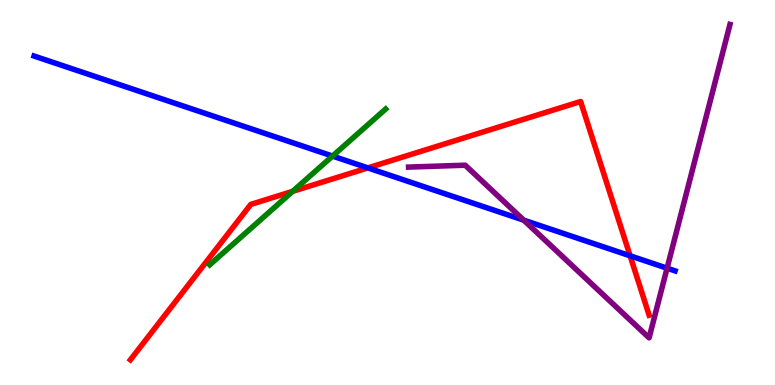[{'lines': ['blue', 'red'], 'intersections': [{'x': 4.75, 'y': 5.64}, {'x': 8.13, 'y': 3.36}]}, {'lines': ['green', 'red'], 'intersections': [{'x': 3.78, 'y': 5.03}]}, {'lines': ['purple', 'red'], 'intersections': []}, {'lines': ['blue', 'green'], 'intersections': [{'x': 4.29, 'y': 5.95}]}, {'lines': ['blue', 'purple'], 'intersections': [{'x': 6.76, 'y': 4.28}, {'x': 8.61, 'y': 3.03}]}, {'lines': ['green', 'purple'], 'intersections': []}]